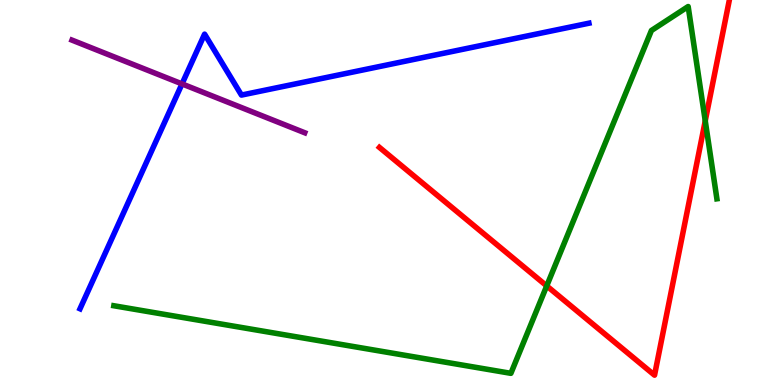[{'lines': ['blue', 'red'], 'intersections': []}, {'lines': ['green', 'red'], 'intersections': [{'x': 7.05, 'y': 2.57}, {'x': 9.1, 'y': 6.86}]}, {'lines': ['purple', 'red'], 'intersections': []}, {'lines': ['blue', 'green'], 'intersections': []}, {'lines': ['blue', 'purple'], 'intersections': [{'x': 2.35, 'y': 7.82}]}, {'lines': ['green', 'purple'], 'intersections': []}]